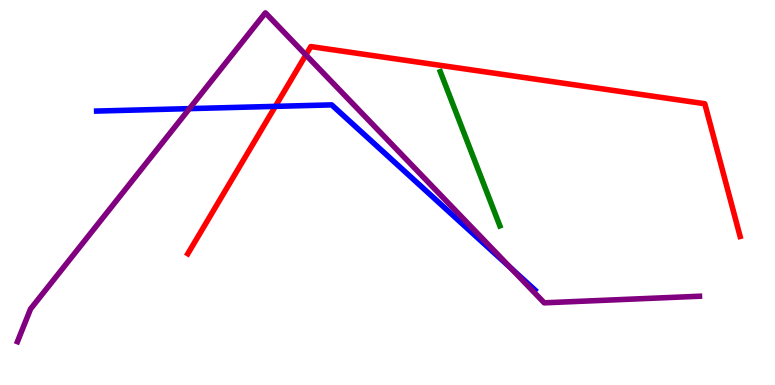[{'lines': ['blue', 'red'], 'intersections': [{'x': 3.55, 'y': 7.24}]}, {'lines': ['green', 'red'], 'intersections': []}, {'lines': ['purple', 'red'], 'intersections': [{'x': 3.95, 'y': 8.57}]}, {'lines': ['blue', 'green'], 'intersections': []}, {'lines': ['blue', 'purple'], 'intersections': [{'x': 2.44, 'y': 7.18}, {'x': 6.59, 'y': 3.04}]}, {'lines': ['green', 'purple'], 'intersections': []}]